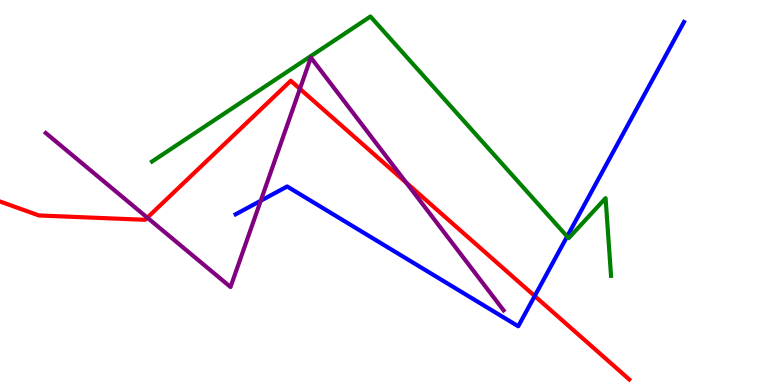[{'lines': ['blue', 'red'], 'intersections': [{'x': 6.9, 'y': 2.31}]}, {'lines': ['green', 'red'], 'intersections': []}, {'lines': ['purple', 'red'], 'intersections': [{'x': 1.9, 'y': 4.35}, {'x': 3.87, 'y': 7.69}, {'x': 5.24, 'y': 5.26}]}, {'lines': ['blue', 'green'], 'intersections': [{'x': 7.32, 'y': 3.86}]}, {'lines': ['blue', 'purple'], 'intersections': [{'x': 3.36, 'y': 4.79}]}, {'lines': ['green', 'purple'], 'intersections': []}]